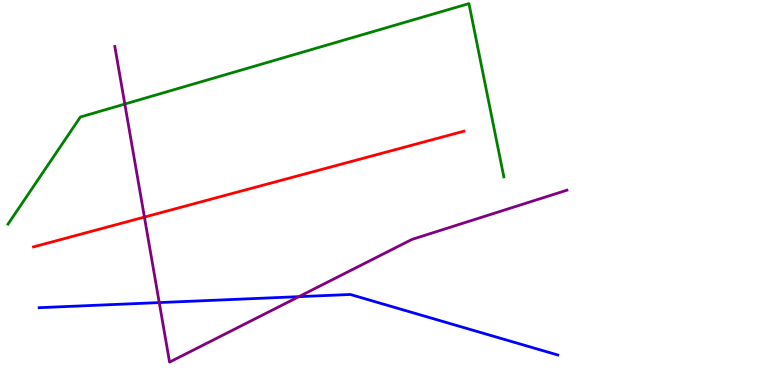[{'lines': ['blue', 'red'], 'intersections': []}, {'lines': ['green', 'red'], 'intersections': []}, {'lines': ['purple', 'red'], 'intersections': [{'x': 1.86, 'y': 4.36}]}, {'lines': ['blue', 'green'], 'intersections': []}, {'lines': ['blue', 'purple'], 'intersections': [{'x': 2.05, 'y': 2.14}, {'x': 3.86, 'y': 2.29}]}, {'lines': ['green', 'purple'], 'intersections': [{'x': 1.61, 'y': 7.3}]}]